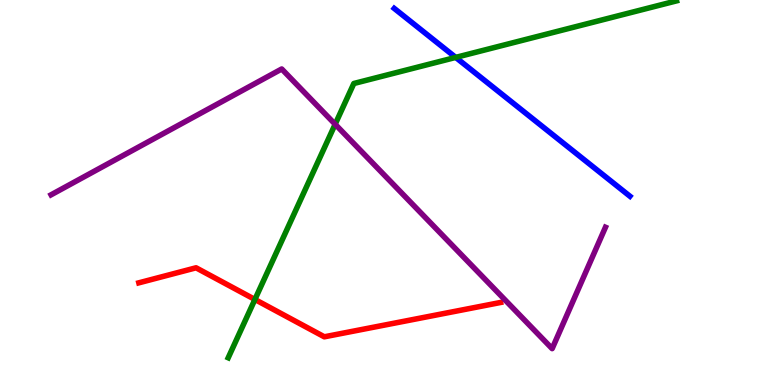[{'lines': ['blue', 'red'], 'intersections': []}, {'lines': ['green', 'red'], 'intersections': [{'x': 3.29, 'y': 2.22}]}, {'lines': ['purple', 'red'], 'intersections': []}, {'lines': ['blue', 'green'], 'intersections': [{'x': 5.88, 'y': 8.51}]}, {'lines': ['blue', 'purple'], 'intersections': []}, {'lines': ['green', 'purple'], 'intersections': [{'x': 4.32, 'y': 6.77}]}]